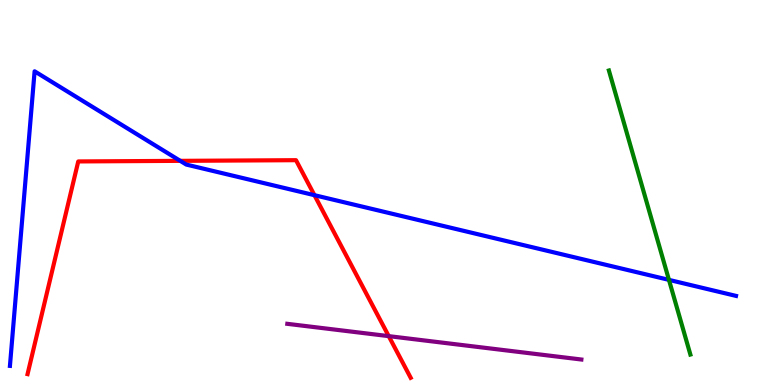[{'lines': ['blue', 'red'], 'intersections': [{'x': 2.33, 'y': 5.82}, {'x': 4.06, 'y': 4.93}]}, {'lines': ['green', 'red'], 'intersections': []}, {'lines': ['purple', 'red'], 'intersections': [{'x': 5.02, 'y': 1.27}]}, {'lines': ['blue', 'green'], 'intersections': [{'x': 8.63, 'y': 2.73}]}, {'lines': ['blue', 'purple'], 'intersections': []}, {'lines': ['green', 'purple'], 'intersections': []}]